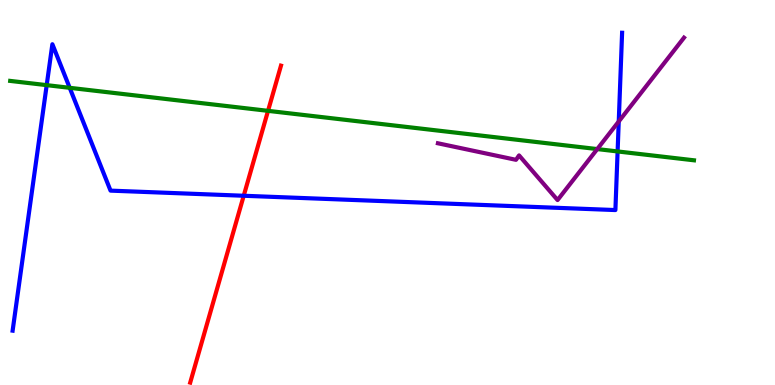[{'lines': ['blue', 'red'], 'intersections': [{'x': 3.14, 'y': 4.92}]}, {'lines': ['green', 'red'], 'intersections': [{'x': 3.46, 'y': 7.12}]}, {'lines': ['purple', 'red'], 'intersections': []}, {'lines': ['blue', 'green'], 'intersections': [{'x': 0.603, 'y': 7.79}, {'x': 0.899, 'y': 7.72}, {'x': 7.97, 'y': 6.07}]}, {'lines': ['blue', 'purple'], 'intersections': [{'x': 7.98, 'y': 6.84}]}, {'lines': ['green', 'purple'], 'intersections': [{'x': 7.71, 'y': 6.13}]}]